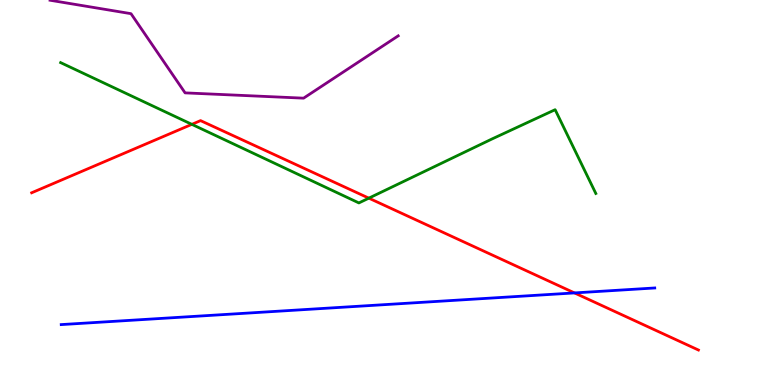[{'lines': ['blue', 'red'], 'intersections': [{'x': 7.41, 'y': 2.39}]}, {'lines': ['green', 'red'], 'intersections': [{'x': 2.48, 'y': 6.77}, {'x': 4.76, 'y': 4.85}]}, {'lines': ['purple', 'red'], 'intersections': []}, {'lines': ['blue', 'green'], 'intersections': []}, {'lines': ['blue', 'purple'], 'intersections': []}, {'lines': ['green', 'purple'], 'intersections': []}]